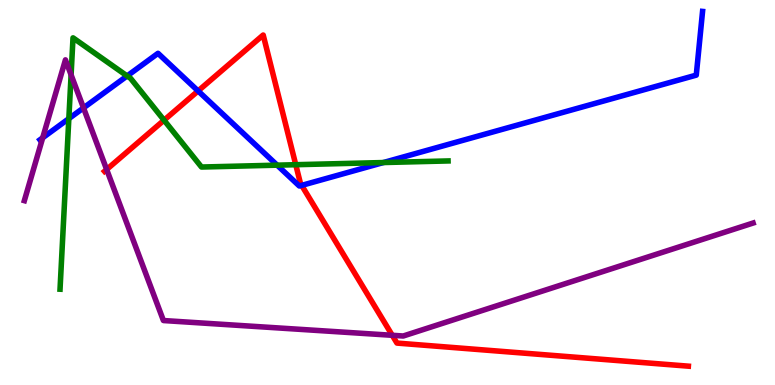[{'lines': ['blue', 'red'], 'intersections': [{'x': 2.56, 'y': 7.64}, {'x': 3.89, 'y': 5.19}]}, {'lines': ['green', 'red'], 'intersections': [{'x': 2.12, 'y': 6.88}, {'x': 3.82, 'y': 5.72}]}, {'lines': ['purple', 'red'], 'intersections': [{'x': 1.38, 'y': 5.6}, {'x': 5.06, 'y': 1.29}]}, {'lines': ['blue', 'green'], 'intersections': [{'x': 0.888, 'y': 6.92}, {'x': 1.64, 'y': 8.03}, {'x': 3.58, 'y': 5.71}, {'x': 4.95, 'y': 5.78}]}, {'lines': ['blue', 'purple'], 'intersections': [{'x': 0.551, 'y': 6.42}, {'x': 1.08, 'y': 7.2}]}, {'lines': ['green', 'purple'], 'intersections': [{'x': 0.917, 'y': 8.06}]}]